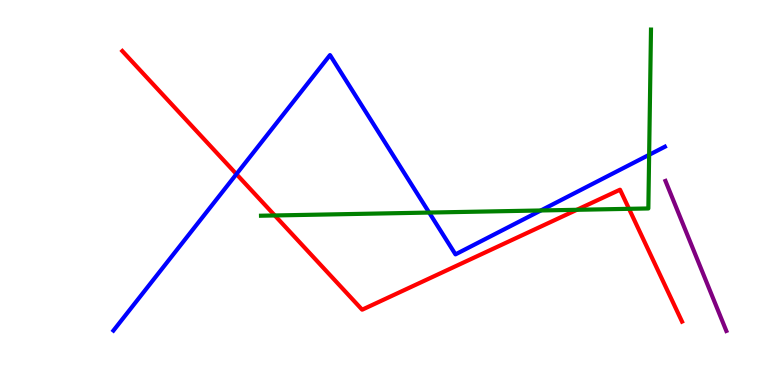[{'lines': ['blue', 'red'], 'intersections': [{'x': 3.05, 'y': 5.48}]}, {'lines': ['green', 'red'], 'intersections': [{'x': 3.55, 'y': 4.4}, {'x': 7.44, 'y': 4.55}, {'x': 8.12, 'y': 4.58}]}, {'lines': ['purple', 'red'], 'intersections': []}, {'lines': ['blue', 'green'], 'intersections': [{'x': 5.54, 'y': 4.48}, {'x': 6.98, 'y': 4.53}, {'x': 8.38, 'y': 5.98}]}, {'lines': ['blue', 'purple'], 'intersections': []}, {'lines': ['green', 'purple'], 'intersections': []}]